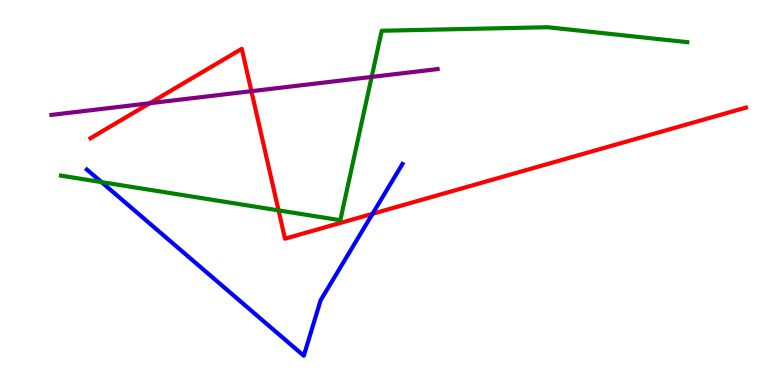[{'lines': ['blue', 'red'], 'intersections': [{'x': 4.81, 'y': 4.45}]}, {'lines': ['green', 'red'], 'intersections': [{'x': 3.59, 'y': 4.54}]}, {'lines': ['purple', 'red'], 'intersections': [{'x': 1.93, 'y': 7.32}, {'x': 3.24, 'y': 7.63}]}, {'lines': ['blue', 'green'], 'intersections': [{'x': 1.31, 'y': 5.27}]}, {'lines': ['blue', 'purple'], 'intersections': []}, {'lines': ['green', 'purple'], 'intersections': [{'x': 4.8, 'y': 8.0}]}]